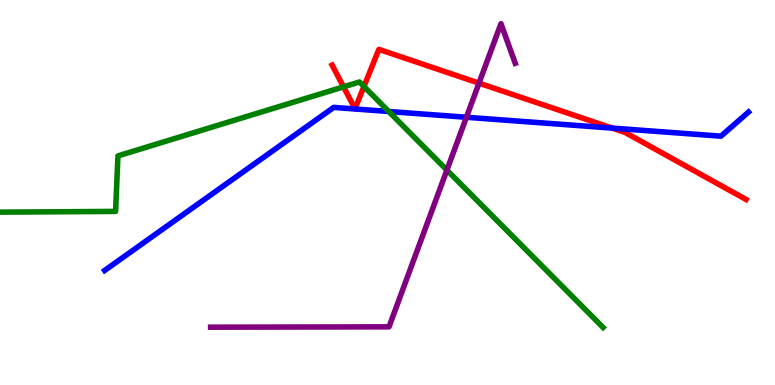[{'lines': ['blue', 'red'], 'intersections': [{'x': 7.9, 'y': 6.67}]}, {'lines': ['green', 'red'], 'intersections': [{'x': 4.43, 'y': 7.74}, {'x': 4.7, 'y': 7.75}]}, {'lines': ['purple', 'red'], 'intersections': [{'x': 6.18, 'y': 7.84}]}, {'lines': ['blue', 'green'], 'intersections': [{'x': 5.02, 'y': 7.1}]}, {'lines': ['blue', 'purple'], 'intersections': [{'x': 6.02, 'y': 6.95}]}, {'lines': ['green', 'purple'], 'intersections': [{'x': 5.77, 'y': 5.58}]}]